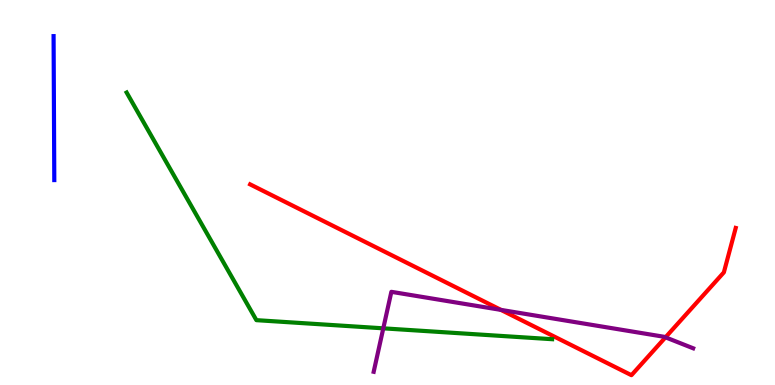[{'lines': ['blue', 'red'], 'intersections': []}, {'lines': ['green', 'red'], 'intersections': []}, {'lines': ['purple', 'red'], 'intersections': [{'x': 6.46, 'y': 1.95}, {'x': 8.59, 'y': 1.24}]}, {'lines': ['blue', 'green'], 'intersections': []}, {'lines': ['blue', 'purple'], 'intersections': []}, {'lines': ['green', 'purple'], 'intersections': [{'x': 4.95, 'y': 1.47}]}]